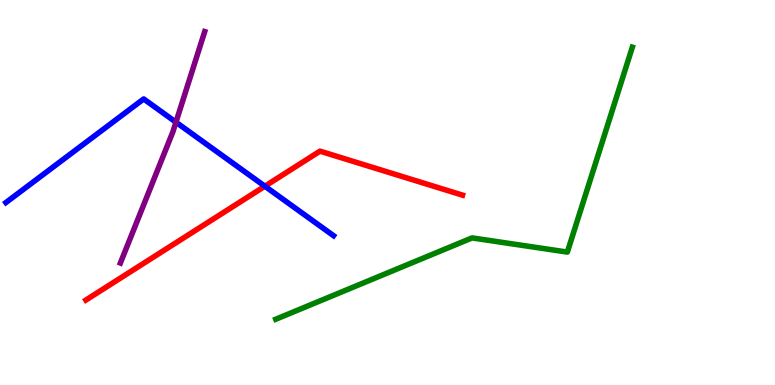[{'lines': ['blue', 'red'], 'intersections': [{'x': 3.42, 'y': 5.16}]}, {'lines': ['green', 'red'], 'intersections': []}, {'lines': ['purple', 'red'], 'intersections': []}, {'lines': ['blue', 'green'], 'intersections': []}, {'lines': ['blue', 'purple'], 'intersections': [{'x': 2.27, 'y': 6.83}]}, {'lines': ['green', 'purple'], 'intersections': []}]